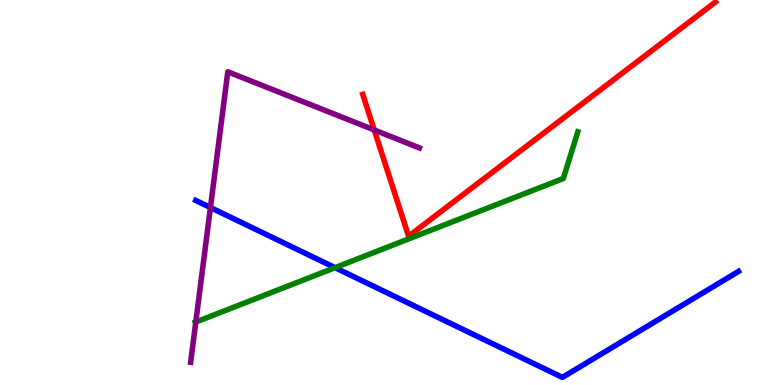[{'lines': ['blue', 'red'], 'intersections': []}, {'lines': ['green', 'red'], 'intersections': []}, {'lines': ['purple', 'red'], 'intersections': [{'x': 4.83, 'y': 6.62}]}, {'lines': ['blue', 'green'], 'intersections': [{'x': 4.32, 'y': 3.05}]}, {'lines': ['blue', 'purple'], 'intersections': [{'x': 2.72, 'y': 4.61}]}, {'lines': ['green', 'purple'], 'intersections': [{'x': 2.53, 'y': 1.63}]}]